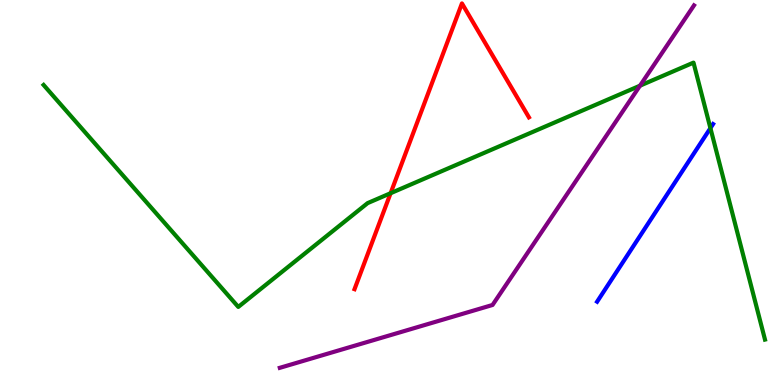[{'lines': ['blue', 'red'], 'intersections': []}, {'lines': ['green', 'red'], 'intersections': [{'x': 5.04, 'y': 4.98}]}, {'lines': ['purple', 'red'], 'intersections': []}, {'lines': ['blue', 'green'], 'intersections': [{'x': 9.17, 'y': 6.67}]}, {'lines': ['blue', 'purple'], 'intersections': []}, {'lines': ['green', 'purple'], 'intersections': [{'x': 8.26, 'y': 7.77}]}]